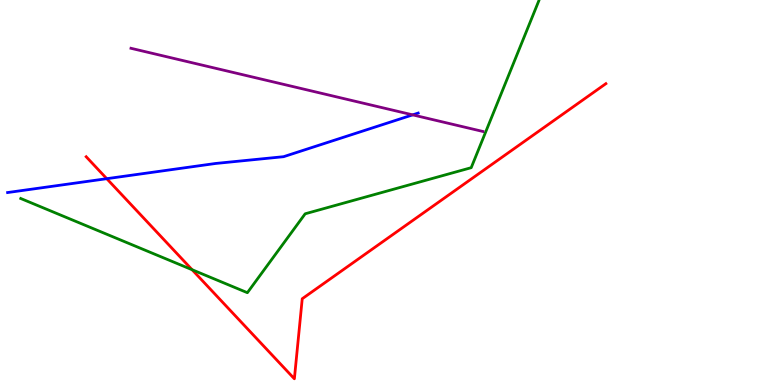[{'lines': ['blue', 'red'], 'intersections': [{'x': 1.38, 'y': 5.36}]}, {'lines': ['green', 'red'], 'intersections': [{'x': 2.48, 'y': 2.99}]}, {'lines': ['purple', 'red'], 'intersections': []}, {'lines': ['blue', 'green'], 'intersections': []}, {'lines': ['blue', 'purple'], 'intersections': [{'x': 5.32, 'y': 7.02}]}, {'lines': ['green', 'purple'], 'intersections': []}]